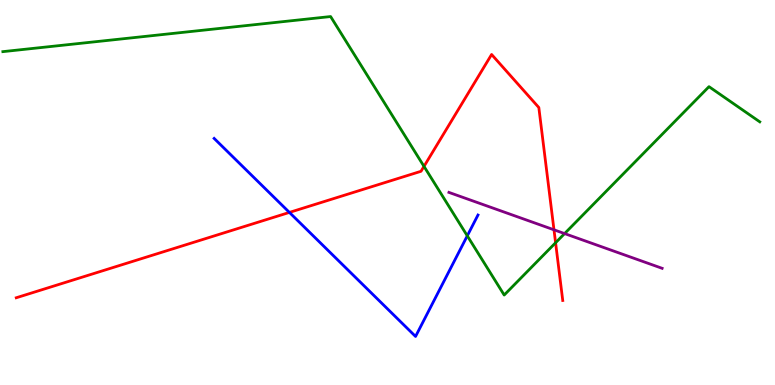[{'lines': ['blue', 'red'], 'intersections': [{'x': 3.73, 'y': 4.48}]}, {'lines': ['green', 'red'], 'intersections': [{'x': 5.47, 'y': 5.68}, {'x': 7.17, 'y': 3.69}]}, {'lines': ['purple', 'red'], 'intersections': [{'x': 7.15, 'y': 4.03}]}, {'lines': ['blue', 'green'], 'intersections': [{'x': 6.03, 'y': 3.87}]}, {'lines': ['blue', 'purple'], 'intersections': []}, {'lines': ['green', 'purple'], 'intersections': [{'x': 7.29, 'y': 3.93}]}]